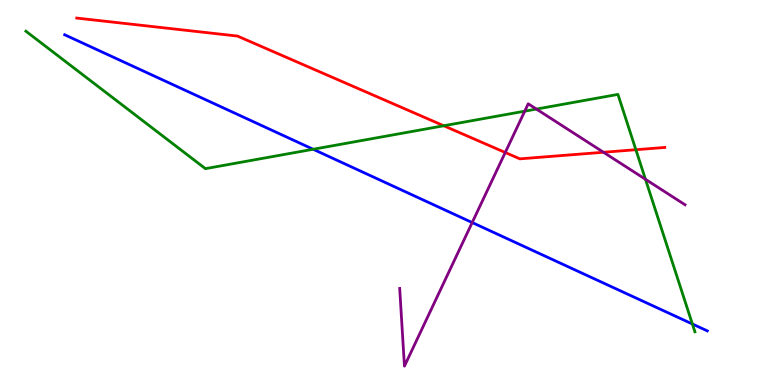[{'lines': ['blue', 'red'], 'intersections': []}, {'lines': ['green', 'red'], 'intersections': [{'x': 5.73, 'y': 6.73}, {'x': 8.2, 'y': 6.11}]}, {'lines': ['purple', 'red'], 'intersections': [{'x': 6.52, 'y': 6.04}, {'x': 7.79, 'y': 6.05}]}, {'lines': ['blue', 'green'], 'intersections': [{'x': 4.04, 'y': 6.12}, {'x': 8.93, 'y': 1.58}]}, {'lines': ['blue', 'purple'], 'intersections': [{'x': 6.09, 'y': 4.22}]}, {'lines': ['green', 'purple'], 'intersections': [{'x': 6.77, 'y': 7.11}, {'x': 6.92, 'y': 7.17}, {'x': 8.33, 'y': 5.34}]}]